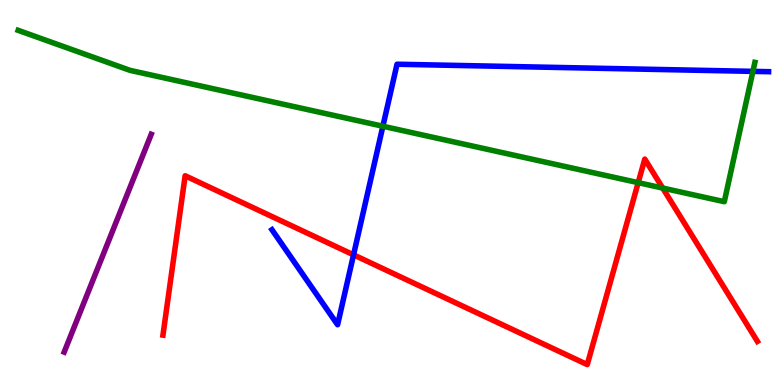[{'lines': ['blue', 'red'], 'intersections': [{'x': 4.56, 'y': 3.38}]}, {'lines': ['green', 'red'], 'intersections': [{'x': 8.23, 'y': 5.26}, {'x': 8.55, 'y': 5.12}]}, {'lines': ['purple', 'red'], 'intersections': []}, {'lines': ['blue', 'green'], 'intersections': [{'x': 4.94, 'y': 6.72}, {'x': 9.72, 'y': 8.15}]}, {'lines': ['blue', 'purple'], 'intersections': []}, {'lines': ['green', 'purple'], 'intersections': []}]